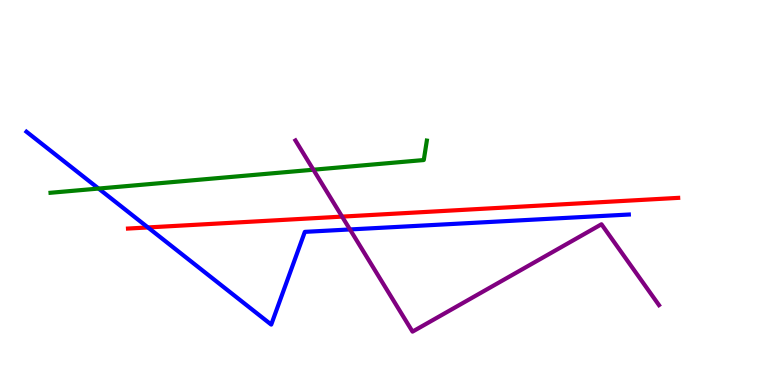[{'lines': ['blue', 'red'], 'intersections': [{'x': 1.91, 'y': 4.09}]}, {'lines': ['green', 'red'], 'intersections': []}, {'lines': ['purple', 'red'], 'intersections': [{'x': 4.41, 'y': 4.37}]}, {'lines': ['blue', 'green'], 'intersections': [{'x': 1.27, 'y': 5.1}]}, {'lines': ['blue', 'purple'], 'intersections': [{'x': 4.52, 'y': 4.04}]}, {'lines': ['green', 'purple'], 'intersections': [{'x': 4.04, 'y': 5.59}]}]